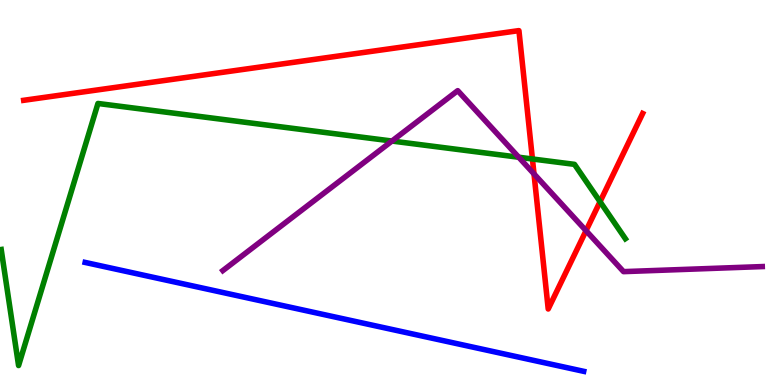[{'lines': ['blue', 'red'], 'intersections': []}, {'lines': ['green', 'red'], 'intersections': [{'x': 6.87, 'y': 5.87}, {'x': 7.74, 'y': 4.76}]}, {'lines': ['purple', 'red'], 'intersections': [{'x': 6.89, 'y': 5.48}, {'x': 7.56, 'y': 4.01}]}, {'lines': ['blue', 'green'], 'intersections': []}, {'lines': ['blue', 'purple'], 'intersections': []}, {'lines': ['green', 'purple'], 'intersections': [{'x': 5.06, 'y': 6.34}, {'x': 6.69, 'y': 5.92}]}]